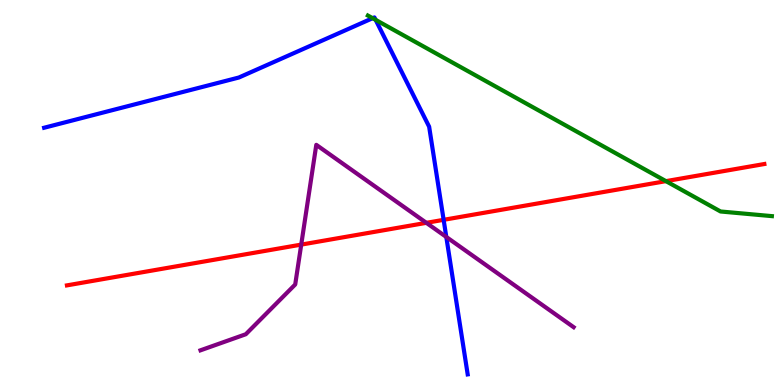[{'lines': ['blue', 'red'], 'intersections': [{'x': 5.72, 'y': 4.29}]}, {'lines': ['green', 'red'], 'intersections': [{'x': 8.59, 'y': 5.29}]}, {'lines': ['purple', 'red'], 'intersections': [{'x': 3.89, 'y': 3.65}, {'x': 5.5, 'y': 4.21}]}, {'lines': ['blue', 'green'], 'intersections': [{'x': 4.81, 'y': 9.53}, {'x': 4.85, 'y': 9.48}]}, {'lines': ['blue', 'purple'], 'intersections': [{'x': 5.76, 'y': 3.85}]}, {'lines': ['green', 'purple'], 'intersections': []}]